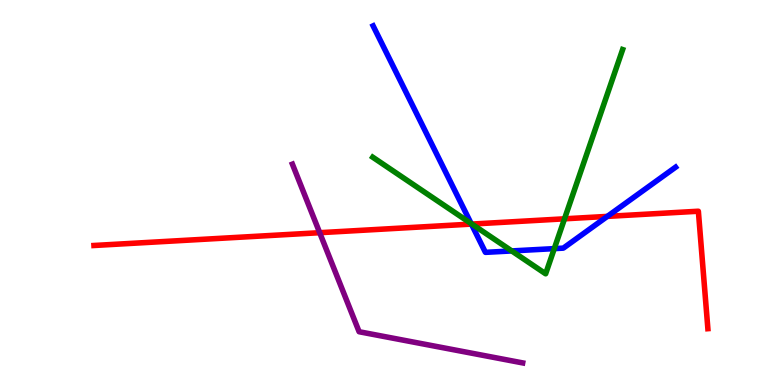[{'lines': ['blue', 'red'], 'intersections': [{'x': 6.08, 'y': 4.18}, {'x': 7.84, 'y': 4.38}]}, {'lines': ['green', 'red'], 'intersections': [{'x': 6.09, 'y': 4.18}, {'x': 7.28, 'y': 4.32}]}, {'lines': ['purple', 'red'], 'intersections': [{'x': 4.13, 'y': 3.96}]}, {'lines': ['blue', 'green'], 'intersections': [{'x': 6.08, 'y': 4.19}, {'x': 6.6, 'y': 3.48}, {'x': 7.15, 'y': 3.54}]}, {'lines': ['blue', 'purple'], 'intersections': []}, {'lines': ['green', 'purple'], 'intersections': []}]